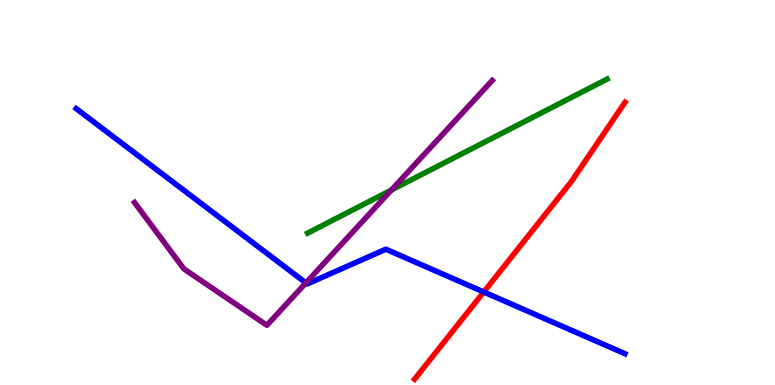[{'lines': ['blue', 'red'], 'intersections': [{'x': 6.24, 'y': 2.42}]}, {'lines': ['green', 'red'], 'intersections': []}, {'lines': ['purple', 'red'], 'intersections': []}, {'lines': ['blue', 'green'], 'intersections': []}, {'lines': ['blue', 'purple'], 'intersections': [{'x': 3.95, 'y': 2.65}]}, {'lines': ['green', 'purple'], 'intersections': [{'x': 5.05, 'y': 5.06}]}]